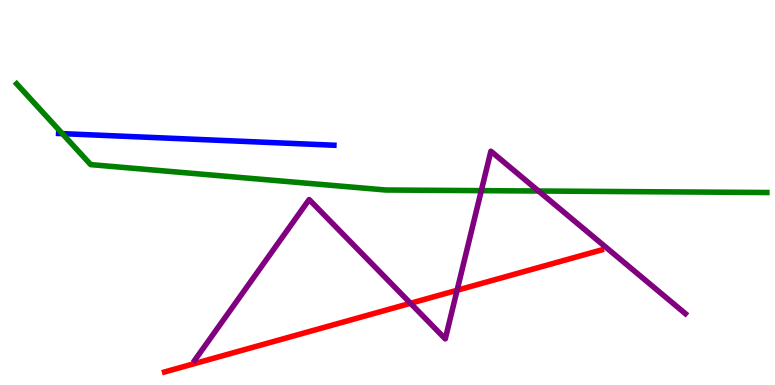[{'lines': ['blue', 'red'], 'intersections': []}, {'lines': ['green', 'red'], 'intersections': []}, {'lines': ['purple', 'red'], 'intersections': [{'x': 5.3, 'y': 2.12}, {'x': 5.9, 'y': 2.46}]}, {'lines': ['blue', 'green'], 'intersections': [{'x': 0.804, 'y': 6.53}]}, {'lines': ['blue', 'purple'], 'intersections': []}, {'lines': ['green', 'purple'], 'intersections': [{'x': 6.21, 'y': 5.05}, {'x': 6.95, 'y': 5.04}]}]